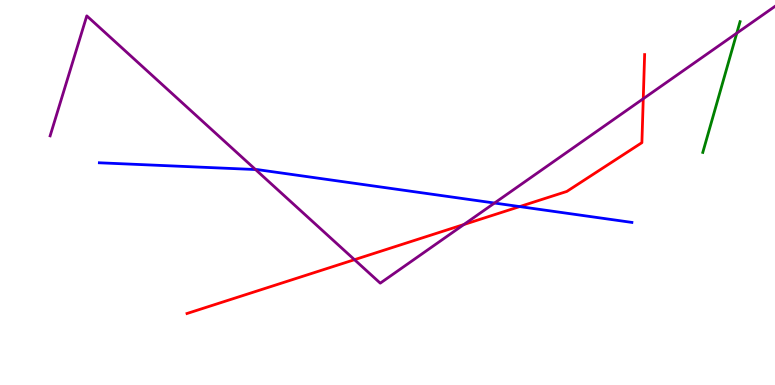[{'lines': ['blue', 'red'], 'intersections': [{'x': 6.71, 'y': 4.63}]}, {'lines': ['green', 'red'], 'intersections': []}, {'lines': ['purple', 'red'], 'intersections': [{'x': 4.57, 'y': 3.26}, {'x': 5.99, 'y': 4.17}, {'x': 8.3, 'y': 7.44}]}, {'lines': ['blue', 'green'], 'intersections': []}, {'lines': ['blue', 'purple'], 'intersections': [{'x': 3.3, 'y': 5.6}, {'x': 6.38, 'y': 4.73}]}, {'lines': ['green', 'purple'], 'intersections': [{'x': 9.51, 'y': 9.14}]}]